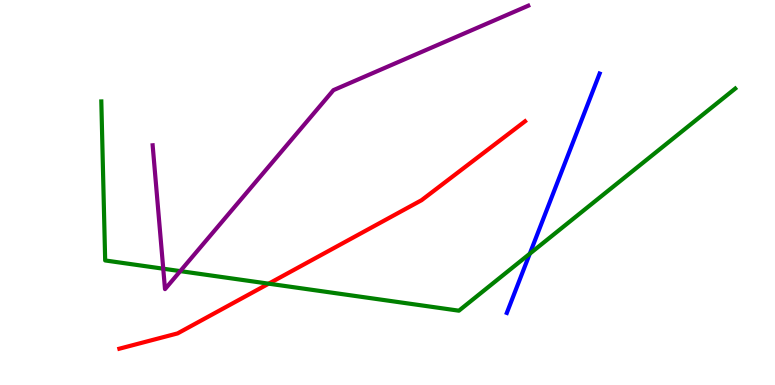[{'lines': ['blue', 'red'], 'intersections': []}, {'lines': ['green', 'red'], 'intersections': [{'x': 3.47, 'y': 2.63}]}, {'lines': ['purple', 'red'], 'intersections': []}, {'lines': ['blue', 'green'], 'intersections': [{'x': 6.84, 'y': 3.41}]}, {'lines': ['blue', 'purple'], 'intersections': []}, {'lines': ['green', 'purple'], 'intersections': [{'x': 2.11, 'y': 3.02}, {'x': 2.33, 'y': 2.96}]}]